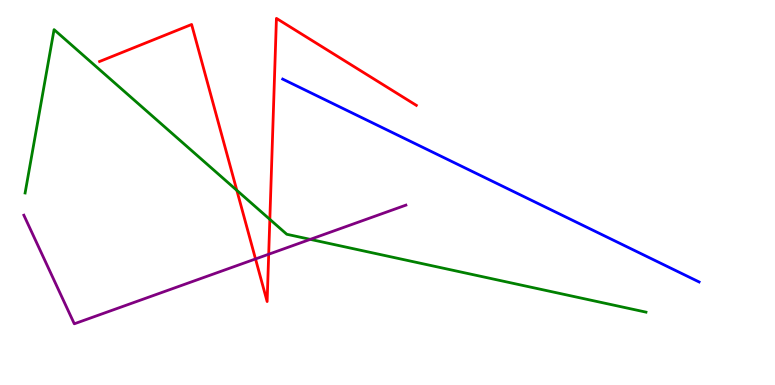[{'lines': ['blue', 'red'], 'intersections': []}, {'lines': ['green', 'red'], 'intersections': [{'x': 3.06, 'y': 5.06}, {'x': 3.48, 'y': 4.3}]}, {'lines': ['purple', 'red'], 'intersections': [{'x': 3.3, 'y': 3.27}, {'x': 3.47, 'y': 3.4}]}, {'lines': ['blue', 'green'], 'intersections': []}, {'lines': ['blue', 'purple'], 'intersections': []}, {'lines': ['green', 'purple'], 'intersections': [{'x': 4.0, 'y': 3.78}]}]